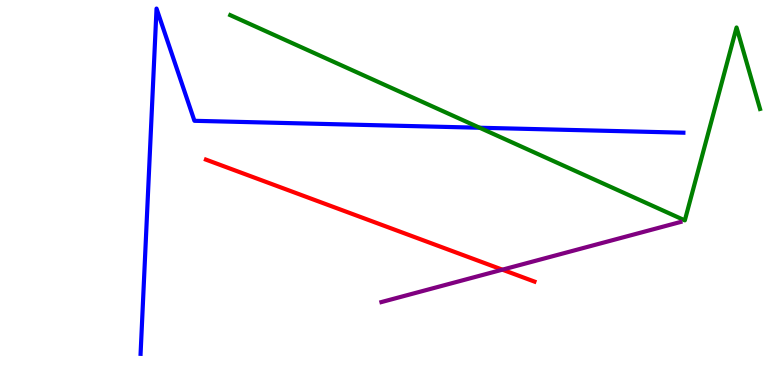[{'lines': ['blue', 'red'], 'intersections': []}, {'lines': ['green', 'red'], 'intersections': []}, {'lines': ['purple', 'red'], 'intersections': [{'x': 6.48, 'y': 3.0}]}, {'lines': ['blue', 'green'], 'intersections': [{'x': 6.19, 'y': 6.68}]}, {'lines': ['blue', 'purple'], 'intersections': []}, {'lines': ['green', 'purple'], 'intersections': []}]